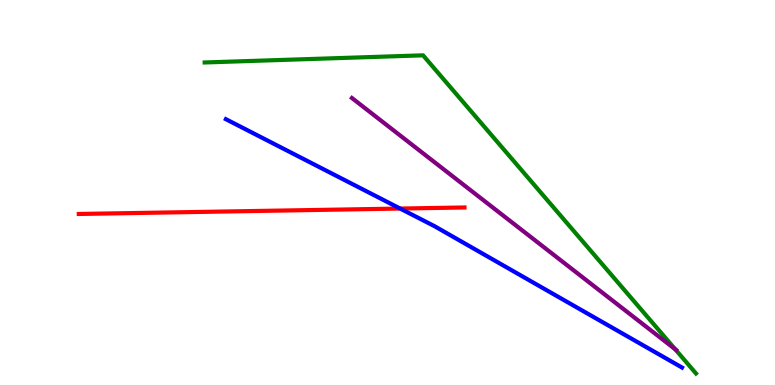[{'lines': ['blue', 'red'], 'intersections': [{'x': 5.16, 'y': 4.58}]}, {'lines': ['green', 'red'], 'intersections': []}, {'lines': ['purple', 'red'], 'intersections': []}, {'lines': ['blue', 'green'], 'intersections': []}, {'lines': ['blue', 'purple'], 'intersections': []}, {'lines': ['green', 'purple'], 'intersections': [{'x': 8.71, 'y': 0.927}]}]